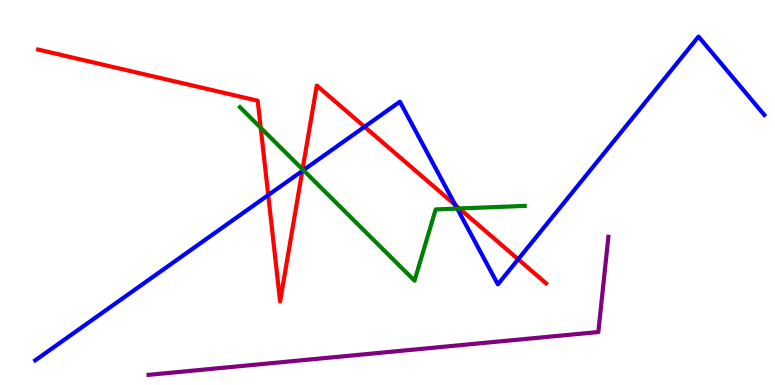[{'lines': ['blue', 'red'], 'intersections': [{'x': 3.46, 'y': 4.93}, {'x': 3.9, 'y': 5.56}, {'x': 4.7, 'y': 6.71}, {'x': 5.88, 'y': 4.67}, {'x': 6.69, 'y': 3.27}]}, {'lines': ['green', 'red'], 'intersections': [{'x': 3.36, 'y': 6.68}, {'x': 3.9, 'y': 5.6}, {'x': 5.93, 'y': 4.58}]}, {'lines': ['purple', 'red'], 'intersections': []}, {'lines': ['blue', 'green'], 'intersections': [{'x': 3.91, 'y': 5.58}, {'x': 5.9, 'y': 4.58}]}, {'lines': ['blue', 'purple'], 'intersections': []}, {'lines': ['green', 'purple'], 'intersections': []}]